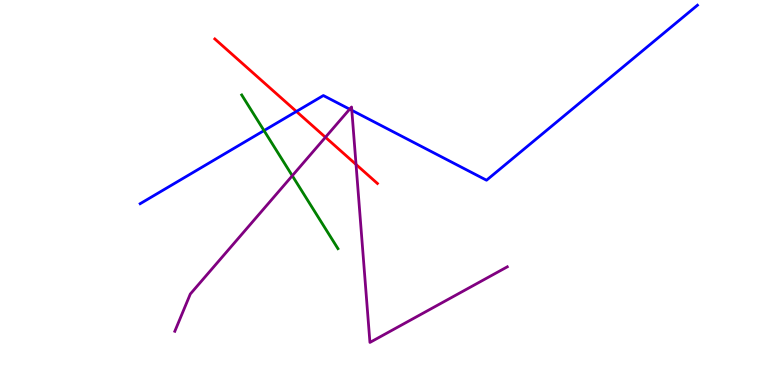[{'lines': ['blue', 'red'], 'intersections': [{'x': 3.82, 'y': 7.11}]}, {'lines': ['green', 'red'], 'intersections': []}, {'lines': ['purple', 'red'], 'intersections': [{'x': 4.2, 'y': 6.43}, {'x': 4.59, 'y': 5.73}]}, {'lines': ['blue', 'green'], 'intersections': [{'x': 3.41, 'y': 6.61}]}, {'lines': ['blue', 'purple'], 'intersections': [{'x': 4.51, 'y': 7.16}, {'x': 4.54, 'y': 7.14}]}, {'lines': ['green', 'purple'], 'intersections': [{'x': 3.77, 'y': 5.44}]}]